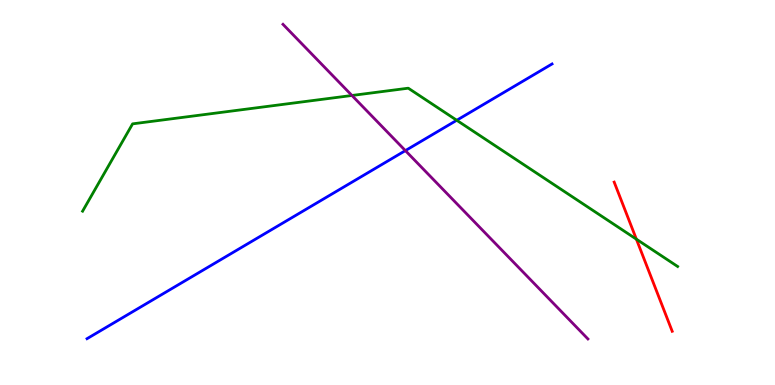[{'lines': ['blue', 'red'], 'intersections': []}, {'lines': ['green', 'red'], 'intersections': [{'x': 8.21, 'y': 3.79}]}, {'lines': ['purple', 'red'], 'intersections': []}, {'lines': ['blue', 'green'], 'intersections': [{'x': 5.89, 'y': 6.88}]}, {'lines': ['blue', 'purple'], 'intersections': [{'x': 5.23, 'y': 6.09}]}, {'lines': ['green', 'purple'], 'intersections': [{'x': 4.54, 'y': 7.52}]}]